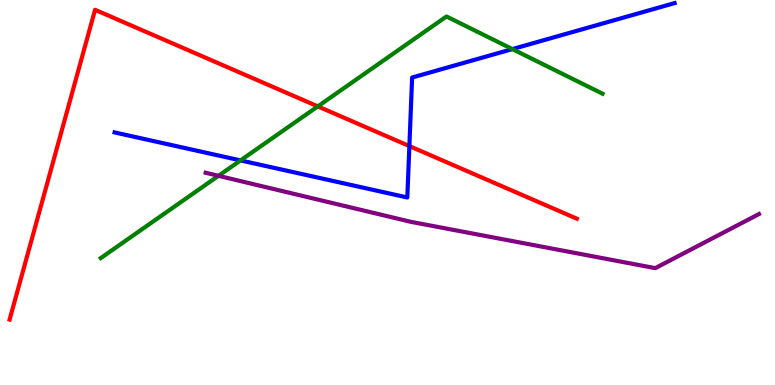[{'lines': ['blue', 'red'], 'intersections': [{'x': 5.28, 'y': 6.21}]}, {'lines': ['green', 'red'], 'intersections': [{'x': 4.1, 'y': 7.24}]}, {'lines': ['purple', 'red'], 'intersections': []}, {'lines': ['blue', 'green'], 'intersections': [{'x': 3.1, 'y': 5.83}, {'x': 6.61, 'y': 8.72}]}, {'lines': ['blue', 'purple'], 'intersections': []}, {'lines': ['green', 'purple'], 'intersections': [{'x': 2.82, 'y': 5.43}]}]